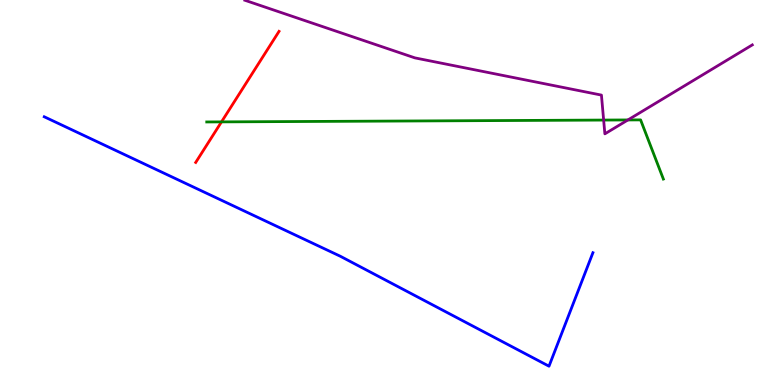[{'lines': ['blue', 'red'], 'intersections': []}, {'lines': ['green', 'red'], 'intersections': [{'x': 2.86, 'y': 6.83}]}, {'lines': ['purple', 'red'], 'intersections': []}, {'lines': ['blue', 'green'], 'intersections': []}, {'lines': ['blue', 'purple'], 'intersections': []}, {'lines': ['green', 'purple'], 'intersections': [{'x': 7.79, 'y': 6.88}, {'x': 8.1, 'y': 6.88}]}]